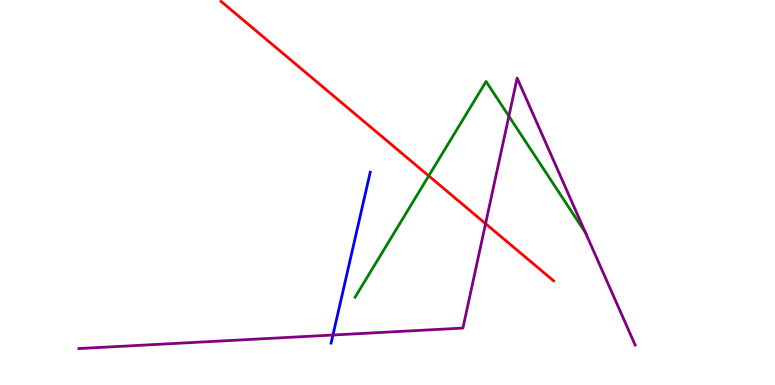[{'lines': ['blue', 'red'], 'intersections': []}, {'lines': ['green', 'red'], 'intersections': [{'x': 5.53, 'y': 5.43}]}, {'lines': ['purple', 'red'], 'intersections': [{'x': 6.27, 'y': 4.19}]}, {'lines': ['blue', 'green'], 'intersections': []}, {'lines': ['blue', 'purple'], 'intersections': [{'x': 4.3, 'y': 1.3}]}, {'lines': ['green', 'purple'], 'intersections': [{'x': 6.57, 'y': 6.98}, {'x': 7.56, 'y': 3.95}]}]